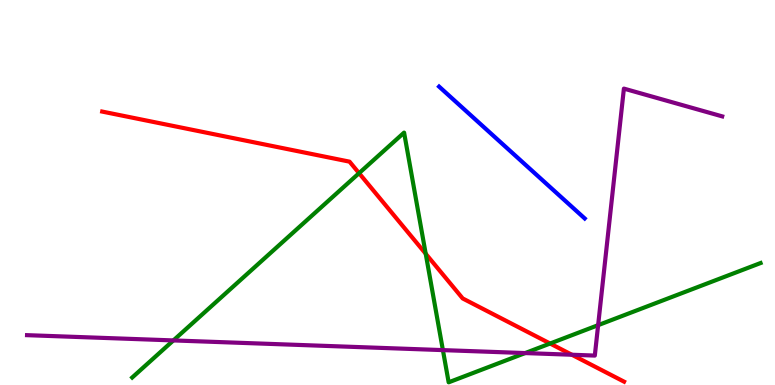[{'lines': ['blue', 'red'], 'intersections': []}, {'lines': ['green', 'red'], 'intersections': [{'x': 4.63, 'y': 5.5}, {'x': 5.49, 'y': 3.41}, {'x': 7.1, 'y': 1.08}]}, {'lines': ['purple', 'red'], 'intersections': [{'x': 7.38, 'y': 0.786}]}, {'lines': ['blue', 'green'], 'intersections': []}, {'lines': ['blue', 'purple'], 'intersections': []}, {'lines': ['green', 'purple'], 'intersections': [{'x': 2.24, 'y': 1.16}, {'x': 5.71, 'y': 0.906}, {'x': 6.78, 'y': 0.829}, {'x': 7.72, 'y': 1.55}]}]